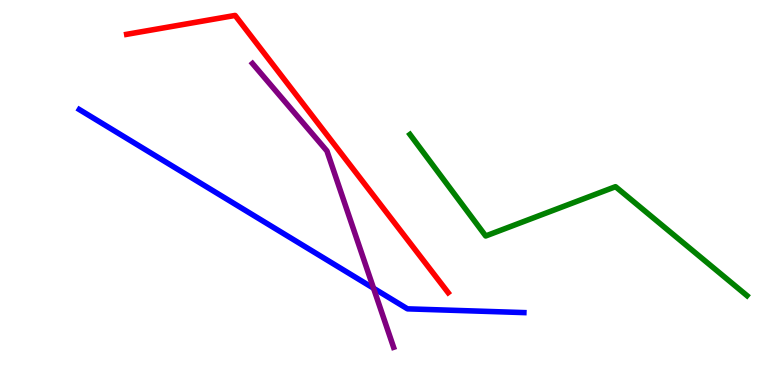[{'lines': ['blue', 'red'], 'intersections': []}, {'lines': ['green', 'red'], 'intersections': []}, {'lines': ['purple', 'red'], 'intersections': []}, {'lines': ['blue', 'green'], 'intersections': []}, {'lines': ['blue', 'purple'], 'intersections': [{'x': 4.82, 'y': 2.51}]}, {'lines': ['green', 'purple'], 'intersections': []}]